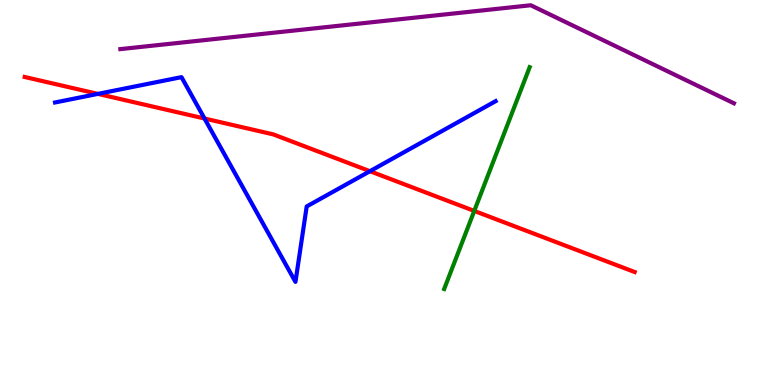[{'lines': ['blue', 'red'], 'intersections': [{'x': 1.26, 'y': 7.56}, {'x': 2.64, 'y': 6.92}, {'x': 4.77, 'y': 5.55}]}, {'lines': ['green', 'red'], 'intersections': [{'x': 6.12, 'y': 4.52}]}, {'lines': ['purple', 'red'], 'intersections': []}, {'lines': ['blue', 'green'], 'intersections': []}, {'lines': ['blue', 'purple'], 'intersections': []}, {'lines': ['green', 'purple'], 'intersections': []}]